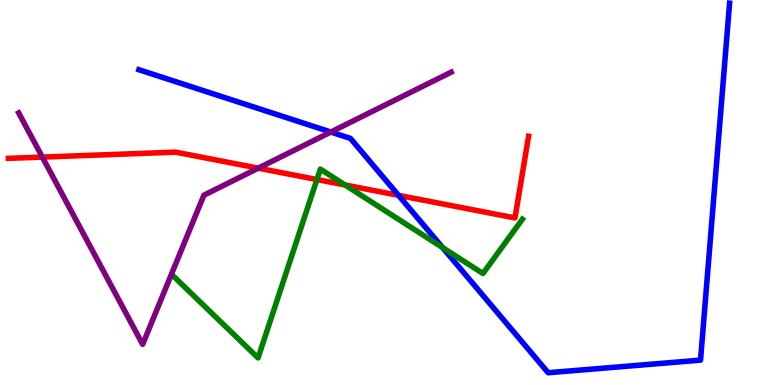[{'lines': ['blue', 'red'], 'intersections': [{'x': 5.14, 'y': 4.93}]}, {'lines': ['green', 'red'], 'intersections': [{'x': 4.09, 'y': 5.34}, {'x': 4.45, 'y': 5.19}]}, {'lines': ['purple', 'red'], 'intersections': [{'x': 0.546, 'y': 5.92}, {'x': 3.33, 'y': 5.63}]}, {'lines': ['blue', 'green'], 'intersections': [{'x': 5.71, 'y': 3.57}]}, {'lines': ['blue', 'purple'], 'intersections': [{'x': 4.27, 'y': 6.57}]}, {'lines': ['green', 'purple'], 'intersections': []}]